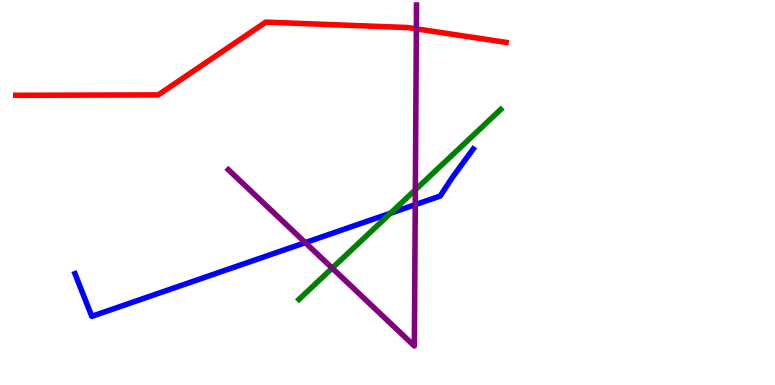[{'lines': ['blue', 'red'], 'intersections': []}, {'lines': ['green', 'red'], 'intersections': []}, {'lines': ['purple', 'red'], 'intersections': [{'x': 5.37, 'y': 9.25}]}, {'lines': ['blue', 'green'], 'intersections': [{'x': 5.04, 'y': 4.46}]}, {'lines': ['blue', 'purple'], 'intersections': [{'x': 3.94, 'y': 3.7}, {'x': 5.36, 'y': 4.68}]}, {'lines': ['green', 'purple'], 'intersections': [{'x': 4.29, 'y': 3.04}, {'x': 5.36, 'y': 5.07}]}]